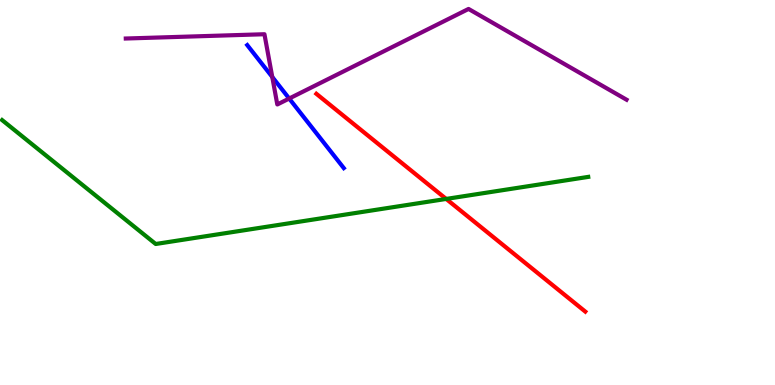[{'lines': ['blue', 'red'], 'intersections': []}, {'lines': ['green', 'red'], 'intersections': [{'x': 5.76, 'y': 4.83}]}, {'lines': ['purple', 'red'], 'intersections': []}, {'lines': ['blue', 'green'], 'intersections': []}, {'lines': ['blue', 'purple'], 'intersections': [{'x': 3.51, 'y': 8.0}, {'x': 3.73, 'y': 7.44}]}, {'lines': ['green', 'purple'], 'intersections': []}]